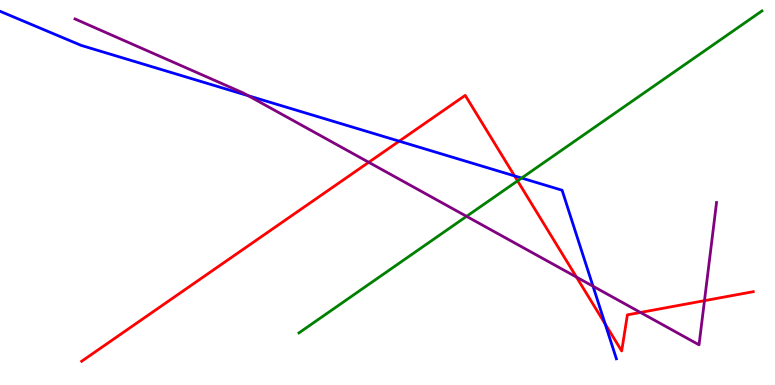[{'lines': ['blue', 'red'], 'intersections': [{'x': 5.15, 'y': 6.33}, {'x': 6.64, 'y': 5.43}, {'x': 7.81, 'y': 1.59}]}, {'lines': ['green', 'red'], 'intersections': [{'x': 6.68, 'y': 5.3}]}, {'lines': ['purple', 'red'], 'intersections': [{'x': 4.76, 'y': 5.78}, {'x': 7.44, 'y': 2.8}, {'x': 8.26, 'y': 1.88}, {'x': 9.09, 'y': 2.19}]}, {'lines': ['blue', 'green'], 'intersections': [{'x': 6.73, 'y': 5.38}]}, {'lines': ['blue', 'purple'], 'intersections': [{'x': 3.2, 'y': 7.51}, {'x': 7.65, 'y': 2.57}]}, {'lines': ['green', 'purple'], 'intersections': [{'x': 6.02, 'y': 4.38}]}]